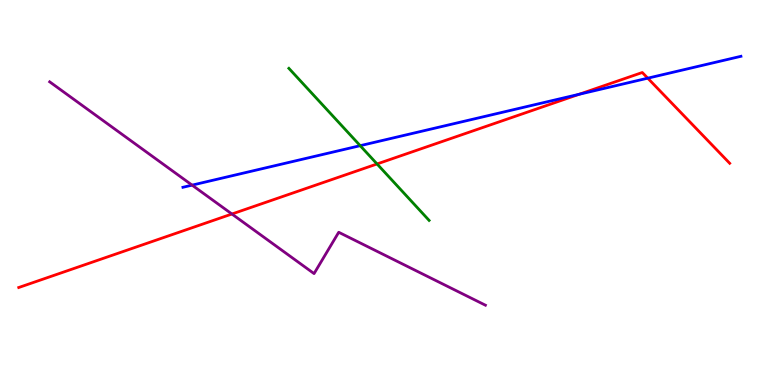[{'lines': ['blue', 'red'], 'intersections': [{'x': 7.47, 'y': 7.55}, {'x': 8.36, 'y': 7.97}]}, {'lines': ['green', 'red'], 'intersections': [{'x': 4.87, 'y': 5.74}]}, {'lines': ['purple', 'red'], 'intersections': [{'x': 2.99, 'y': 4.44}]}, {'lines': ['blue', 'green'], 'intersections': [{'x': 4.65, 'y': 6.22}]}, {'lines': ['blue', 'purple'], 'intersections': [{'x': 2.48, 'y': 5.19}]}, {'lines': ['green', 'purple'], 'intersections': []}]